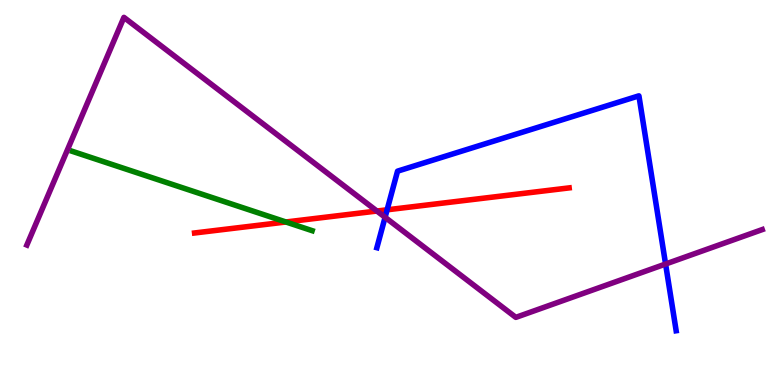[{'lines': ['blue', 'red'], 'intersections': [{'x': 4.99, 'y': 4.55}]}, {'lines': ['green', 'red'], 'intersections': [{'x': 3.69, 'y': 4.23}]}, {'lines': ['purple', 'red'], 'intersections': [{'x': 4.86, 'y': 4.52}]}, {'lines': ['blue', 'green'], 'intersections': []}, {'lines': ['blue', 'purple'], 'intersections': [{'x': 4.97, 'y': 4.36}, {'x': 8.59, 'y': 3.14}]}, {'lines': ['green', 'purple'], 'intersections': []}]